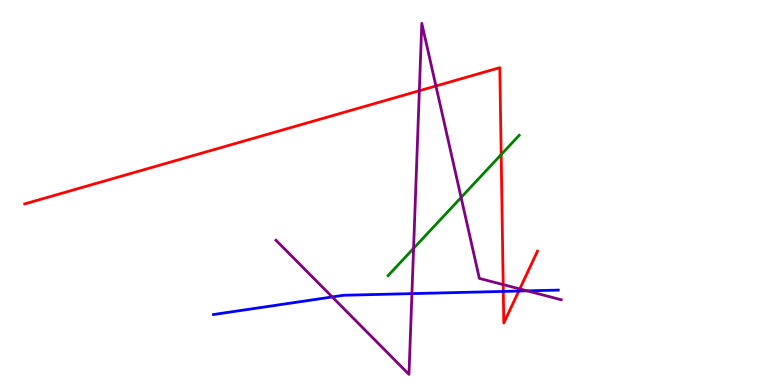[{'lines': ['blue', 'red'], 'intersections': [{'x': 6.49, 'y': 2.43}, {'x': 6.69, 'y': 2.44}]}, {'lines': ['green', 'red'], 'intersections': [{'x': 6.47, 'y': 5.98}]}, {'lines': ['purple', 'red'], 'intersections': [{'x': 5.41, 'y': 7.64}, {'x': 5.62, 'y': 7.77}, {'x': 6.49, 'y': 2.61}, {'x': 6.71, 'y': 2.5}]}, {'lines': ['blue', 'green'], 'intersections': []}, {'lines': ['blue', 'purple'], 'intersections': [{'x': 4.29, 'y': 2.29}, {'x': 5.32, 'y': 2.37}, {'x': 6.8, 'y': 2.45}]}, {'lines': ['green', 'purple'], 'intersections': [{'x': 5.34, 'y': 3.55}, {'x': 5.95, 'y': 4.87}]}]